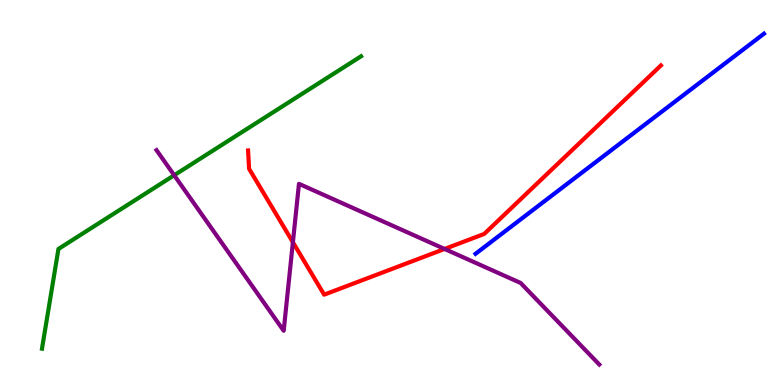[{'lines': ['blue', 'red'], 'intersections': []}, {'lines': ['green', 'red'], 'intersections': []}, {'lines': ['purple', 'red'], 'intersections': [{'x': 3.78, 'y': 3.71}, {'x': 5.74, 'y': 3.53}]}, {'lines': ['blue', 'green'], 'intersections': []}, {'lines': ['blue', 'purple'], 'intersections': []}, {'lines': ['green', 'purple'], 'intersections': [{'x': 2.25, 'y': 5.45}]}]